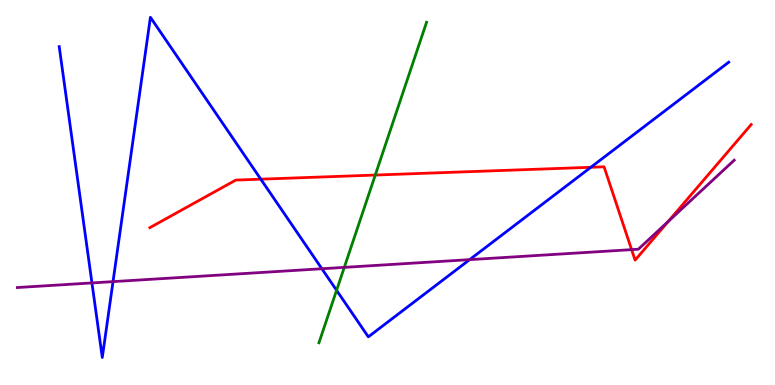[{'lines': ['blue', 'red'], 'intersections': [{'x': 3.37, 'y': 5.35}, {'x': 7.62, 'y': 5.66}]}, {'lines': ['green', 'red'], 'intersections': [{'x': 4.84, 'y': 5.45}]}, {'lines': ['purple', 'red'], 'intersections': [{'x': 8.15, 'y': 3.52}, {'x': 8.62, 'y': 4.25}]}, {'lines': ['blue', 'green'], 'intersections': [{'x': 4.34, 'y': 2.46}]}, {'lines': ['blue', 'purple'], 'intersections': [{'x': 1.19, 'y': 2.65}, {'x': 1.46, 'y': 2.68}, {'x': 4.15, 'y': 3.02}, {'x': 6.06, 'y': 3.26}]}, {'lines': ['green', 'purple'], 'intersections': [{'x': 4.44, 'y': 3.06}]}]